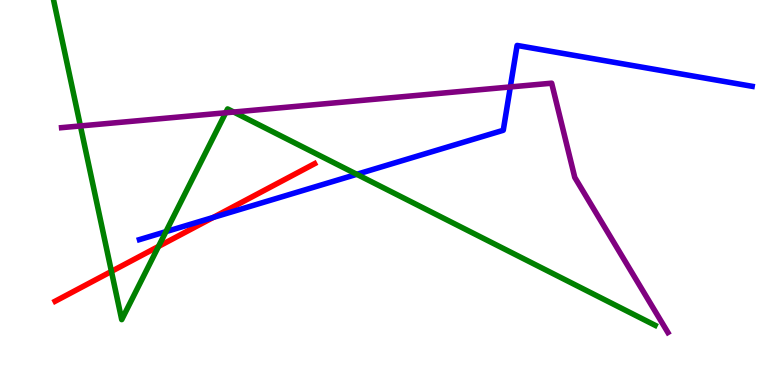[{'lines': ['blue', 'red'], 'intersections': [{'x': 2.75, 'y': 4.35}]}, {'lines': ['green', 'red'], 'intersections': [{'x': 1.44, 'y': 2.95}, {'x': 2.05, 'y': 3.6}]}, {'lines': ['purple', 'red'], 'intersections': []}, {'lines': ['blue', 'green'], 'intersections': [{'x': 2.14, 'y': 3.98}, {'x': 4.6, 'y': 5.47}]}, {'lines': ['blue', 'purple'], 'intersections': [{'x': 6.58, 'y': 7.74}]}, {'lines': ['green', 'purple'], 'intersections': [{'x': 1.04, 'y': 6.73}, {'x': 2.91, 'y': 7.07}, {'x': 3.02, 'y': 7.09}]}]